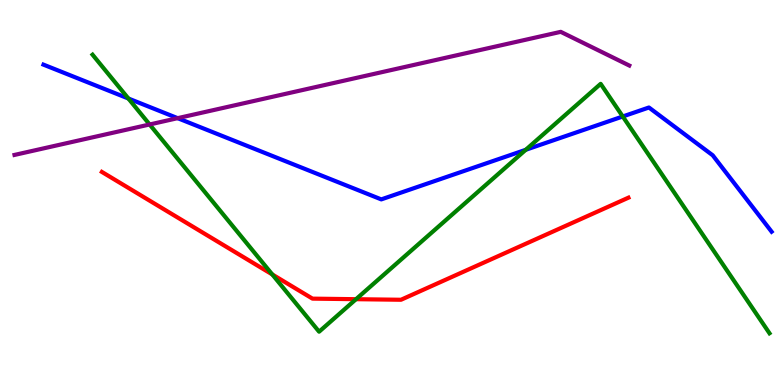[{'lines': ['blue', 'red'], 'intersections': []}, {'lines': ['green', 'red'], 'intersections': [{'x': 3.51, 'y': 2.87}, {'x': 4.59, 'y': 2.23}]}, {'lines': ['purple', 'red'], 'intersections': []}, {'lines': ['blue', 'green'], 'intersections': [{'x': 1.66, 'y': 7.44}, {'x': 6.78, 'y': 6.11}, {'x': 8.04, 'y': 6.97}]}, {'lines': ['blue', 'purple'], 'intersections': [{'x': 2.29, 'y': 6.93}]}, {'lines': ['green', 'purple'], 'intersections': [{'x': 1.93, 'y': 6.77}]}]